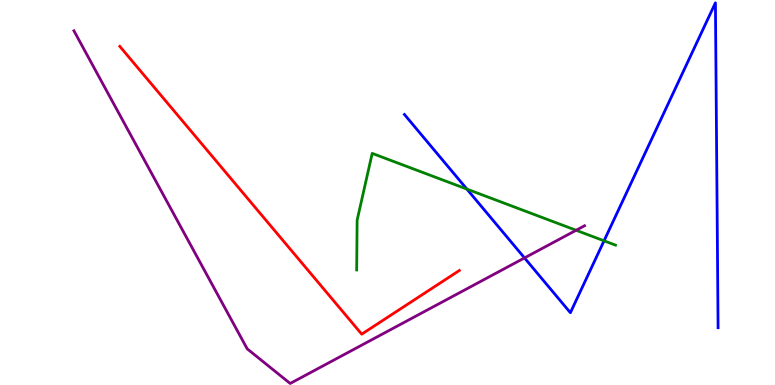[{'lines': ['blue', 'red'], 'intersections': []}, {'lines': ['green', 'red'], 'intersections': []}, {'lines': ['purple', 'red'], 'intersections': []}, {'lines': ['blue', 'green'], 'intersections': [{'x': 6.02, 'y': 5.09}, {'x': 7.79, 'y': 3.75}]}, {'lines': ['blue', 'purple'], 'intersections': [{'x': 6.77, 'y': 3.3}]}, {'lines': ['green', 'purple'], 'intersections': [{'x': 7.43, 'y': 4.02}]}]